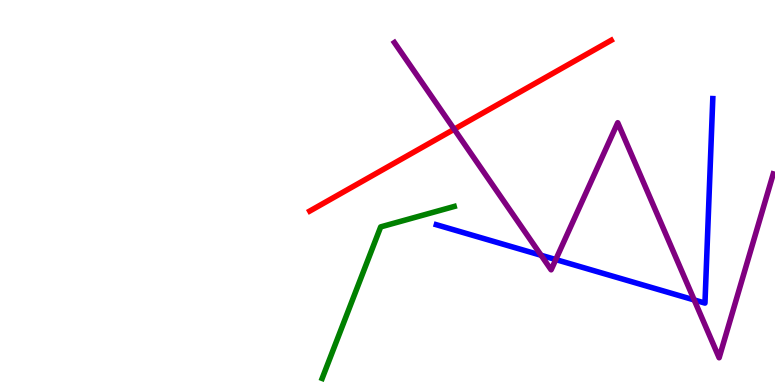[{'lines': ['blue', 'red'], 'intersections': []}, {'lines': ['green', 'red'], 'intersections': []}, {'lines': ['purple', 'red'], 'intersections': [{'x': 5.86, 'y': 6.64}]}, {'lines': ['blue', 'green'], 'intersections': []}, {'lines': ['blue', 'purple'], 'intersections': [{'x': 6.98, 'y': 3.37}, {'x': 7.17, 'y': 3.26}, {'x': 8.96, 'y': 2.21}]}, {'lines': ['green', 'purple'], 'intersections': []}]